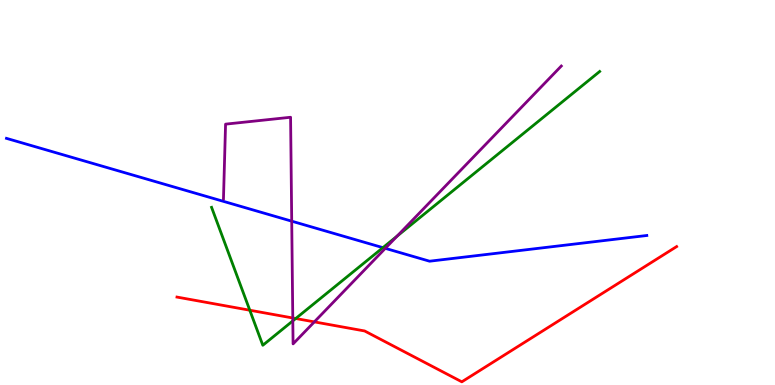[{'lines': ['blue', 'red'], 'intersections': []}, {'lines': ['green', 'red'], 'intersections': [{'x': 3.22, 'y': 1.94}, {'x': 3.82, 'y': 1.73}]}, {'lines': ['purple', 'red'], 'intersections': [{'x': 3.78, 'y': 1.74}, {'x': 4.06, 'y': 1.64}]}, {'lines': ['blue', 'green'], 'intersections': [{'x': 4.94, 'y': 3.57}]}, {'lines': ['blue', 'purple'], 'intersections': [{'x': 3.76, 'y': 4.26}, {'x': 4.97, 'y': 3.55}]}, {'lines': ['green', 'purple'], 'intersections': [{'x': 3.78, 'y': 1.67}, {'x': 5.12, 'y': 3.87}]}]